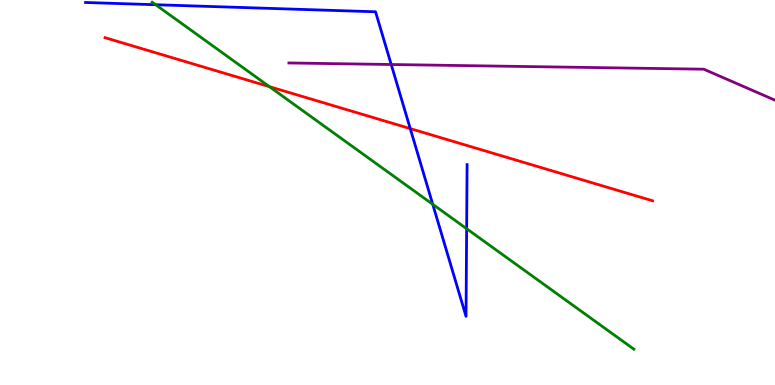[{'lines': ['blue', 'red'], 'intersections': [{'x': 5.29, 'y': 6.66}]}, {'lines': ['green', 'red'], 'intersections': [{'x': 3.48, 'y': 7.75}]}, {'lines': ['purple', 'red'], 'intersections': []}, {'lines': ['blue', 'green'], 'intersections': [{'x': 2.01, 'y': 9.88}, {'x': 5.58, 'y': 4.69}, {'x': 6.02, 'y': 4.06}]}, {'lines': ['blue', 'purple'], 'intersections': [{'x': 5.05, 'y': 8.32}]}, {'lines': ['green', 'purple'], 'intersections': []}]